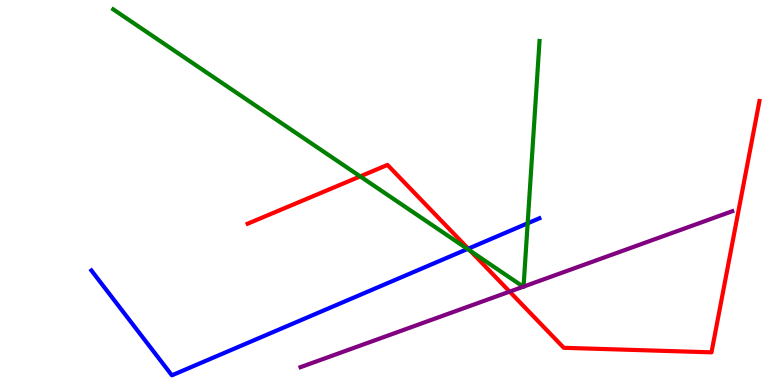[{'lines': ['blue', 'red'], 'intersections': [{'x': 6.04, 'y': 3.54}]}, {'lines': ['green', 'red'], 'intersections': [{'x': 4.65, 'y': 5.42}, {'x': 6.07, 'y': 3.48}]}, {'lines': ['purple', 'red'], 'intersections': [{'x': 6.58, 'y': 2.43}]}, {'lines': ['blue', 'green'], 'intersections': [{'x': 6.03, 'y': 3.53}, {'x': 6.81, 'y': 4.2}]}, {'lines': ['blue', 'purple'], 'intersections': []}, {'lines': ['green', 'purple'], 'intersections': [{'x': 6.75, 'y': 2.55}, {'x': 6.76, 'y': 2.56}]}]